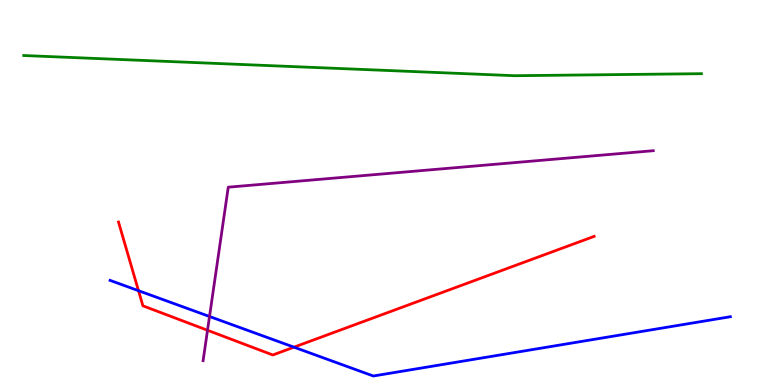[{'lines': ['blue', 'red'], 'intersections': [{'x': 1.79, 'y': 2.45}, {'x': 3.79, 'y': 0.983}]}, {'lines': ['green', 'red'], 'intersections': []}, {'lines': ['purple', 'red'], 'intersections': [{'x': 2.68, 'y': 1.42}]}, {'lines': ['blue', 'green'], 'intersections': []}, {'lines': ['blue', 'purple'], 'intersections': [{'x': 2.7, 'y': 1.78}]}, {'lines': ['green', 'purple'], 'intersections': []}]